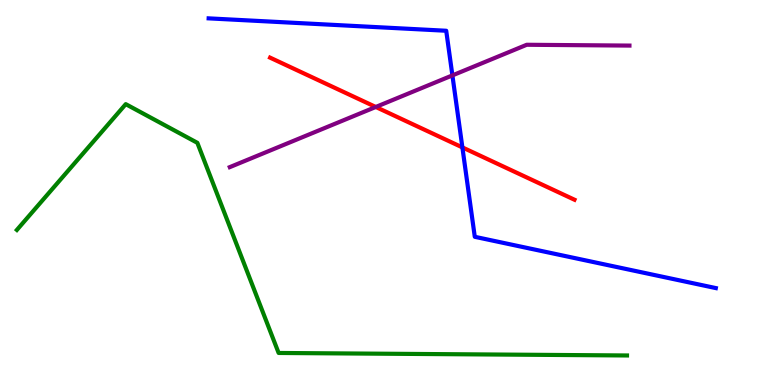[{'lines': ['blue', 'red'], 'intersections': [{'x': 5.97, 'y': 6.17}]}, {'lines': ['green', 'red'], 'intersections': []}, {'lines': ['purple', 'red'], 'intersections': [{'x': 4.85, 'y': 7.22}]}, {'lines': ['blue', 'green'], 'intersections': []}, {'lines': ['blue', 'purple'], 'intersections': [{'x': 5.84, 'y': 8.04}]}, {'lines': ['green', 'purple'], 'intersections': []}]